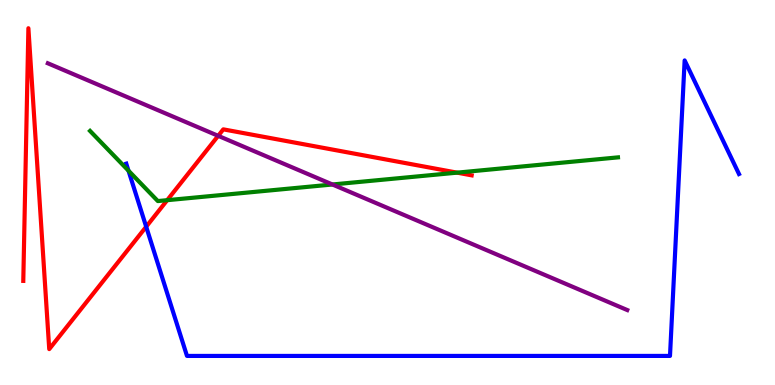[{'lines': ['blue', 'red'], 'intersections': [{'x': 1.89, 'y': 4.11}]}, {'lines': ['green', 'red'], 'intersections': [{'x': 2.16, 'y': 4.8}, {'x': 5.9, 'y': 5.52}]}, {'lines': ['purple', 'red'], 'intersections': [{'x': 2.82, 'y': 6.47}]}, {'lines': ['blue', 'green'], 'intersections': [{'x': 1.66, 'y': 5.57}]}, {'lines': ['blue', 'purple'], 'intersections': []}, {'lines': ['green', 'purple'], 'intersections': [{'x': 4.29, 'y': 5.21}]}]